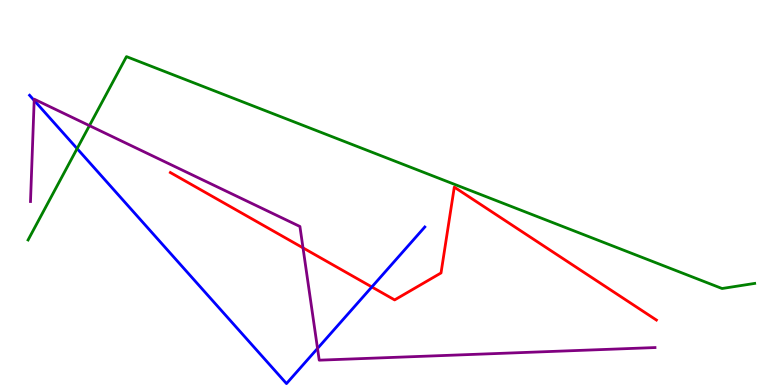[{'lines': ['blue', 'red'], 'intersections': [{'x': 4.8, 'y': 2.55}]}, {'lines': ['green', 'red'], 'intersections': []}, {'lines': ['purple', 'red'], 'intersections': [{'x': 3.91, 'y': 3.56}]}, {'lines': ['blue', 'green'], 'intersections': [{'x': 0.995, 'y': 6.14}]}, {'lines': ['blue', 'purple'], 'intersections': [{'x': 0.441, 'y': 7.39}, {'x': 4.1, 'y': 0.95}]}, {'lines': ['green', 'purple'], 'intersections': [{'x': 1.15, 'y': 6.74}]}]